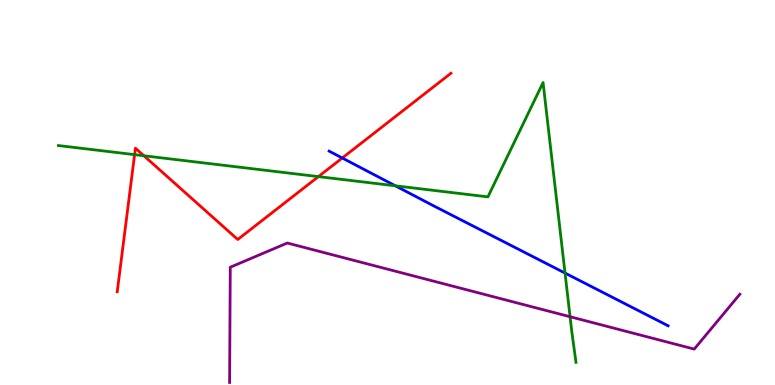[{'lines': ['blue', 'red'], 'intersections': [{'x': 4.42, 'y': 5.9}]}, {'lines': ['green', 'red'], 'intersections': [{'x': 1.74, 'y': 5.98}, {'x': 1.86, 'y': 5.95}, {'x': 4.11, 'y': 5.41}]}, {'lines': ['purple', 'red'], 'intersections': []}, {'lines': ['blue', 'green'], 'intersections': [{'x': 5.1, 'y': 5.17}, {'x': 7.29, 'y': 2.91}]}, {'lines': ['blue', 'purple'], 'intersections': []}, {'lines': ['green', 'purple'], 'intersections': [{'x': 7.36, 'y': 1.77}]}]